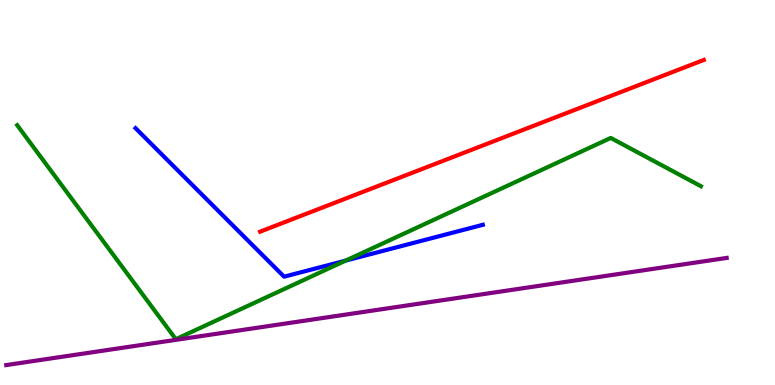[{'lines': ['blue', 'red'], 'intersections': []}, {'lines': ['green', 'red'], 'intersections': []}, {'lines': ['purple', 'red'], 'intersections': []}, {'lines': ['blue', 'green'], 'intersections': [{'x': 4.46, 'y': 3.23}]}, {'lines': ['blue', 'purple'], 'intersections': []}, {'lines': ['green', 'purple'], 'intersections': []}]